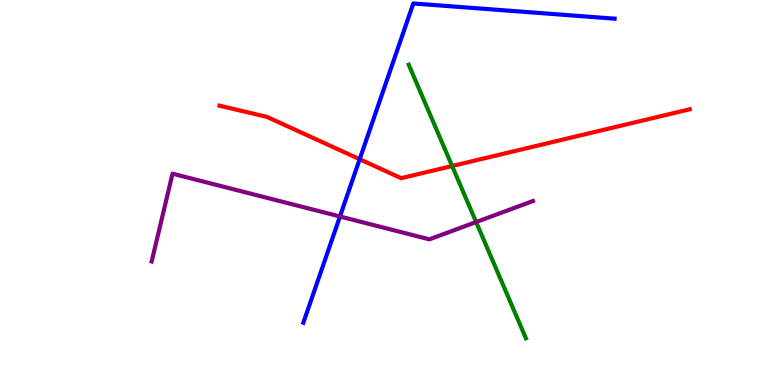[{'lines': ['blue', 'red'], 'intersections': [{'x': 4.64, 'y': 5.86}]}, {'lines': ['green', 'red'], 'intersections': [{'x': 5.83, 'y': 5.69}]}, {'lines': ['purple', 'red'], 'intersections': []}, {'lines': ['blue', 'green'], 'intersections': []}, {'lines': ['blue', 'purple'], 'intersections': [{'x': 4.39, 'y': 4.38}]}, {'lines': ['green', 'purple'], 'intersections': [{'x': 6.14, 'y': 4.23}]}]